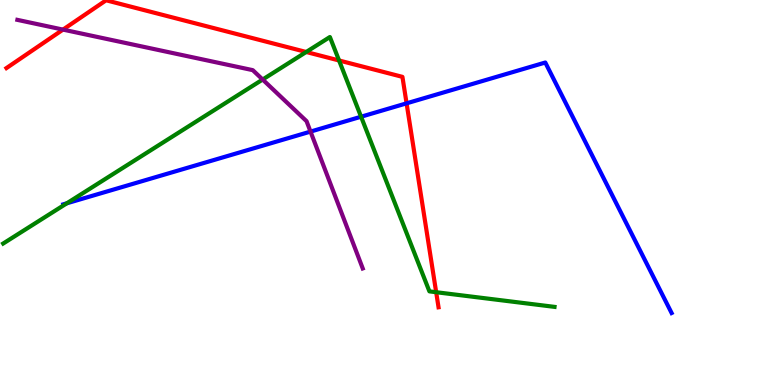[{'lines': ['blue', 'red'], 'intersections': [{'x': 5.25, 'y': 7.32}]}, {'lines': ['green', 'red'], 'intersections': [{'x': 3.95, 'y': 8.65}, {'x': 4.38, 'y': 8.43}, {'x': 5.63, 'y': 2.41}]}, {'lines': ['purple', 'red'], 'intersections': [{'x': 0.813, 'y': 9.23}]}, {'lines': ['blue', 'green'], 'intersections': [{'x': 0.862, 'y': 4.72}, {'x': 4.66, 'y': 6.97}]}, {'lines': ['blue', 'purple'], 'intersections': [{'x': 4.01, 'y': 6.58}]}, {'lines': ['green', 'purple'], 'intersections': [{'x': 3.39, 'y': 7.93}]}]